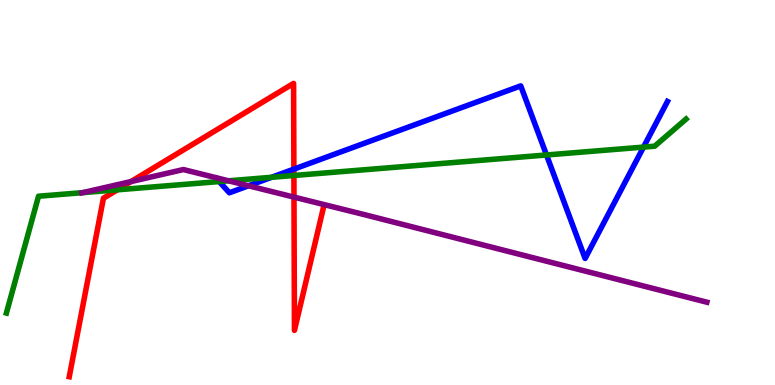[{'lines': ['blue', 'red'], 'intersections': [{'x': 3.79, 'y': 5.61}]}, {'lines': ['green', 'red'], 'intersections': [{'x': 1.51, 'y': 5.07}, {'x': 3.79, 'y': 5.44}]}, {'lines': ['purple', 'red'], 'intersections': [{'x': 1.69, 'y': 5.28}, {'x': 3.79, 'y': 4.88}]}, {'lines': ['blue', 'green'], 'intersections': [{'x': 2.83, 'y': 5.28}, {'x': 3.5, 'y': 5.39}, {'x': 7.05, 'y': 5.97}, {'x': 8.3, 'y': 6.18}]}, {'lines': ['blue', 'purple'], 'intersections': [{'x': 3.21, 'y': 5.17}]}, {'lines': ['green', 'purple'], 'intersections': [{'x': 1.07, 'y': 5.0}, {'x': 2.95, 'y': 5.3}]}]